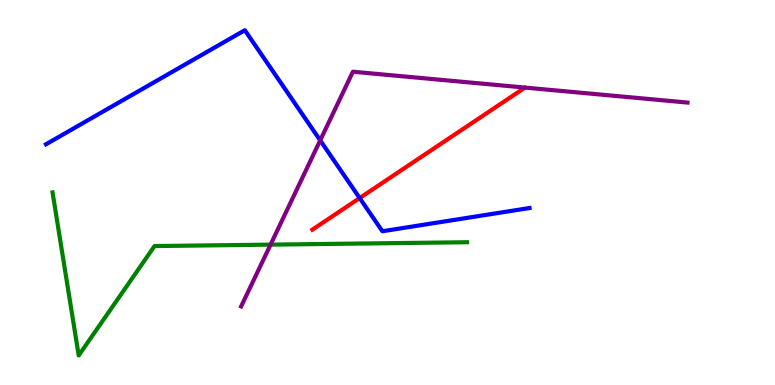[{'lines': ['blue', 'red'], 'intersections': [{'x': 4.64, 'y': 4.86}]}, {'lines': ['green', 'red'], 'intersections': []}, {'lines': ['purple', 'red'], 'intersections': []}, {'lines': ['blue', 'green'], 'intersections': []}, {'lines': ['blue', 'purple'], 'intersections': [{'x': 4.13, 'y': 6.35}]}, {'lines': ['green', 'purple'], 'intersections': [{'x': 3.49, 'y': 3.65}]}]